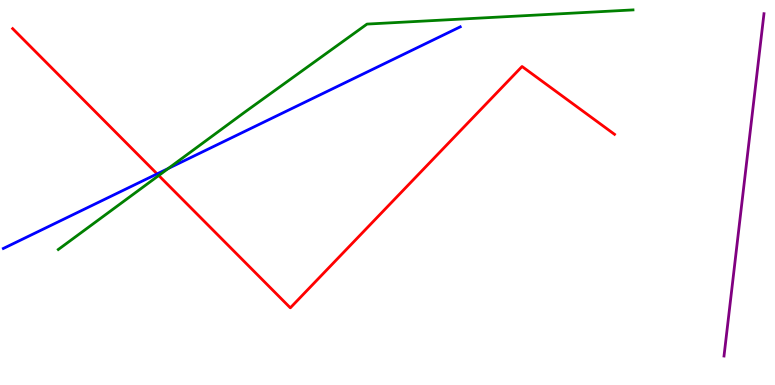[{'lines': ['blue', 'red'], 'intersections': [{'x': 2.03, 'y': 5.48}]}, {'lines': ['green', 'red'], 'intersections': [{'x': 2.05, 'y': 5.44}]}, {'lines': ['purple', 'red'], 'intersections': []}, {'lines': ['blue', 'green'], 'intersections': [{'x': 2.17, 'y': 5.62}]}, {'lines': ['blue', 'purple'], 'intersections': []}, {'lines': ['green', 'purple'], 'intersections': []}]